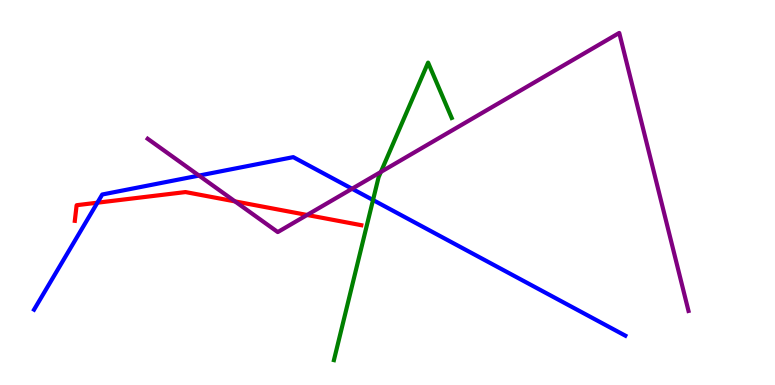[{'lines': ['blue', 'red'], 'intersections': [{'x': 1.26, 'y': 4.74}]}, {'lines': ['green', 'red'], 'intersections': []}, {'lines': ['purple', 'red'], 'intersections': [{'x': 3.03, 'y': 4.77}, {'x': 3.96, 'y': 4.42}]}, {'lines': ['blue', 'green'], 'intersections': [{'x': 4.81, 'y': 4.8}]}, {'lines': ['blue', 'purple'], 'intersections': [{'x': 2.57, 'y': 5.44}, {'x': 4.54, 'y': 5.1}]}, {'lines': ['green', 'purple'], 'intersections': [{'x': 4.91, 'y': 5.53}]}]